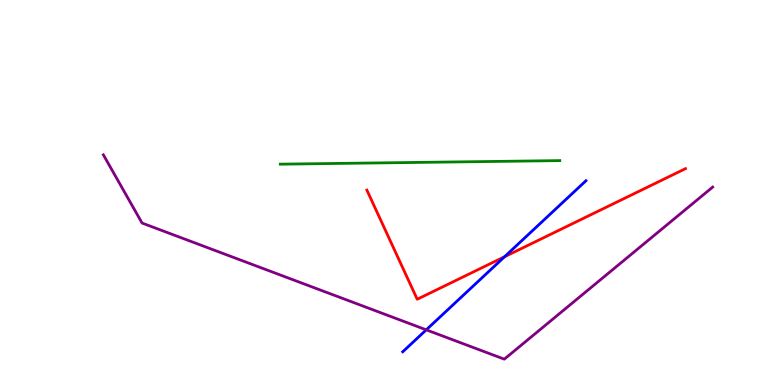[{'lines': ['blue', 'red'], 'intersections': [{'x': 6.51, 'y': 3.33}]}, {'lines': ['green', 'red'], 'intersections': []}, {'lines': ['purple', 'red'], 'intersections': []}, {'lines': ['blue', 'green'], 'intersections': []}, {'lines': ['blue', 'purple'], 'intersections': [{'x': 5.5, 'y': 1.43}]}, {'lines': ['green', 'purple'], 'intersections': []}]